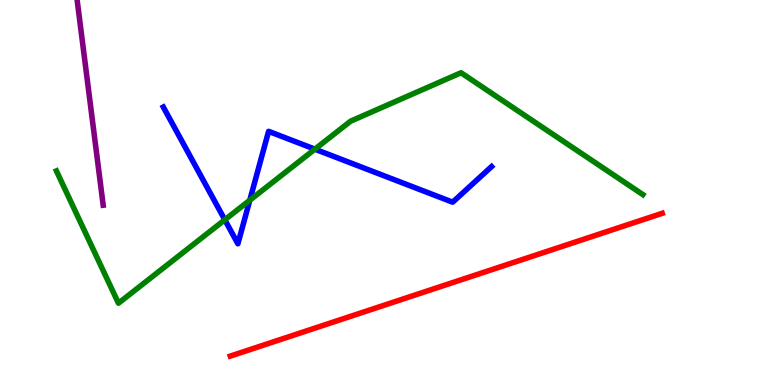[{'lines': ['blue', 'red'], 'intersections': []}, {'lines': ['green', 'red'], 'intersections': []}, {'lines': ['purple', 'red'], 'intersections': []}, {'lines': ['blue', 'green'], 'intersections': [{'x': 2.9, 'y': 4.29}, {'x': 3.22, 'y': 4.8}, {'x': 4.06, 'y': 6.13}]}, {'lines': ['blue', 'purple'], 'intersections': []}, {'lines': ['green', 'purple'], 'intersections': []}]